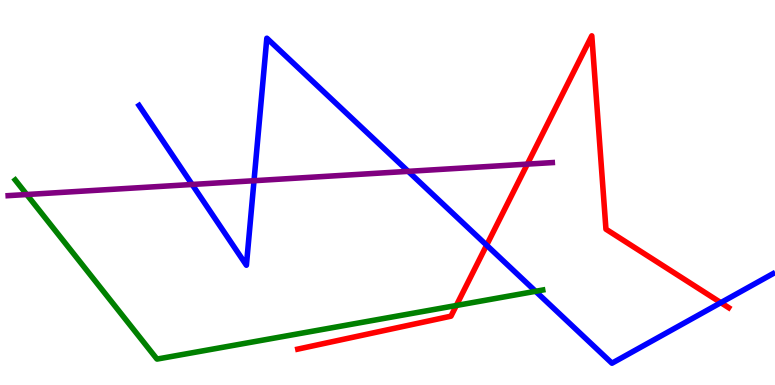[{'lines': ['blue', 'red'], 'intersections': [{'x': 6.28, 'y': 3.63}, {'x': 9.3, 'y': 2.14}]}, {'lines': ['green', 'red'], 'intersections': [{'x': 5.89, 'y': 2.07}]}, {'lines': ['purple', 'red'], 'intersections': [{'x': 6.8, 'y': 5.74}]}, {'lines': ['blue', 'green'], 'intersections': [{'x': 6.91, 'y': 2.43}]}, {'lines': ['blue', 'purple'], 'intersections': [{'x': 2.48, 'y': 5.21}, {'x': 3.28, 'y': 5.31}, {'x': 5.27, 'y': 5.55}]}, {'lines': ['green', 'purple'], 'intersections': [{'x': 0.345, 'y': 4.95}]}]